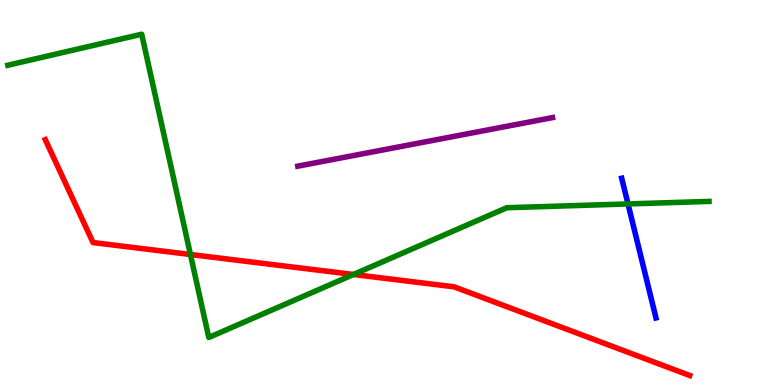[{'lines': ['blue', 'red'], 'intersections': []}, {'lines': ['green', 'red'], 'intersections': [{'x': 2.46, 'y': 3.39}, {'x': 4.56, 'y': 2.87}]}, {'lines': ['purple', 'red'], 'intersections': []}, {'lines': ['blue', 'green'], 'intersections': [{'x': 8.1, 'y': 4.7}]}, {'lines': ['blue', 'purple'], 'intersections': []}, {'lines': ['green', 'purple'], 'intersections': []}]